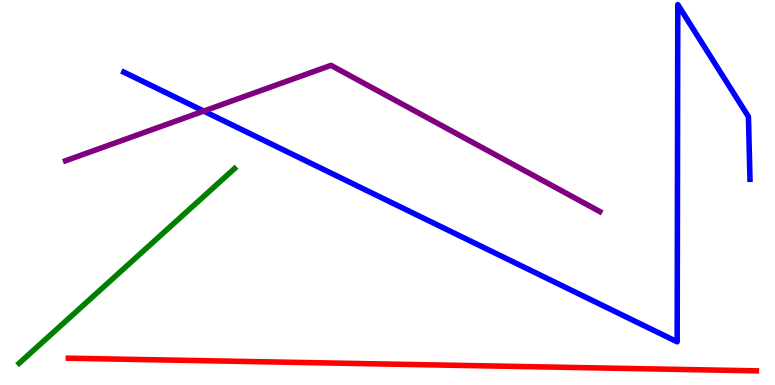[{'lines': ['blue', 'red'], 'intersections': []}, {'lines': ['green', 'red'], 'intersections': []}, {'lines': ['purple', 'red'], 'intersections': []}, {'lines': ['blue', 'green'], 'intersections': []}, {'lines': ['blue', 'purple'], 'intersections': [{'x': 2.63, 'y': 7.11}]}, {'lines': ['green', 'purple'], 'intersections': []}]